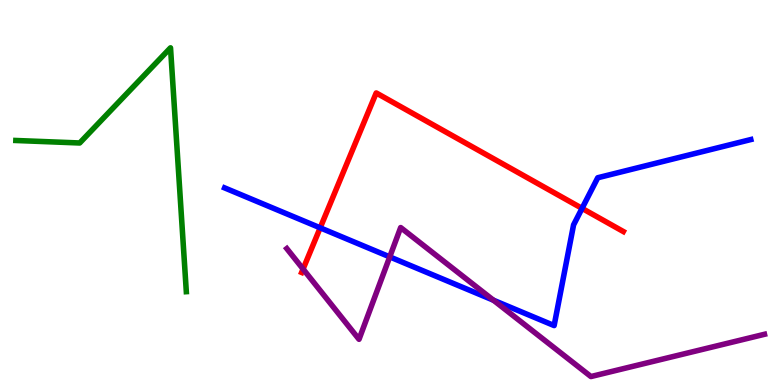[{'lines': ['blue', 'red'], 'intersections': [{'x': 4.13, 'y': 4.08}, {'x': 7.51, 'y': 4.59}]}, {'lines': ['green', 'red'], 'intersections': []}, {'lines': ['purple', 'red'], 'intersections': [{'x': 3.91, 'y': 3.01}]}, {'lines': ['blue', 'green'], 'intersections': []}, {'lines': ['blue', 'purple'], 'intersections': [{'x': 5.03, 'y': 3.33}, {'x': 6.37, 'y': 2.2}]}, {'lines': ['green', 'purple'], 'intersections': []}]